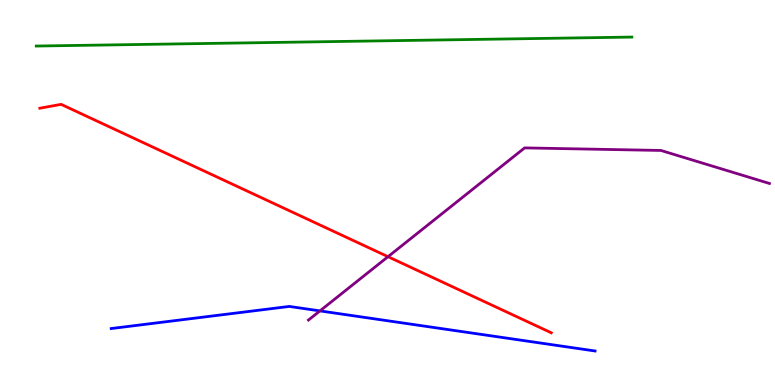[{'lines': ['blue', 'red'], 'intersections': []}, {'lines': ['green', 'red'], 'intersections': []}, {'lines': ['purple', 'red'], 'intersections': [{'x': 5.01, 'y': 3.33}]}, {'lines': ['blue', 'green'], 'intersections': []}, {'lines': ['blue', 'purple'], 'intersections': [{'x': 4.13, 'y': 1.92}]}, {'lines': ['green', 'purple'], 'intersections': []}]